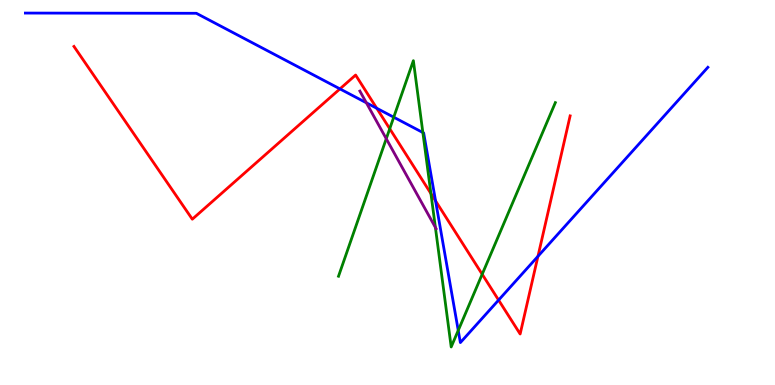[{'lines': ['blue', 'red'], 'intersections': [{'x': 4.39, 'y': 7.69}, {'x': 4.86, 'y': 7.19}, {'x': 5.62, 'y': 4.78}, {'x': 6.43, 'y': 2.21}, {'x': 6.94, 'y': 3.34}]}, {'lines': ['green', 'red'], 'intersections': [{'x': 5.03, 'y': 6.66}, {'x': 5.56, 'y': 4.97}, {'x': 6.22, 'y': 2.88}]}, {'lines': ['purple', 'red'], 'intersections': []}, {'lines': ['blue', 'green'], 'intersections': [{'x': 5.08, 'y': 6.96}, {'x': 5.46, 'y': 6.56}, {'x': 5.91, 'y': 1.42}]}, {'lines': ['blue', 'purple'], 'intersections': [{'x': 4.73, 'y': 7.33}]}, {'lines': ['green', 'purple'], 'intersections': [{'x': 4.98, 'y': 6.4}, {'x': 5.62, 'y': 4.09}]}]